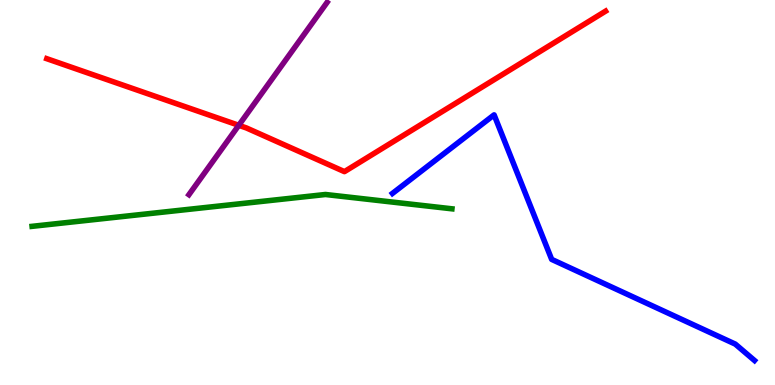[{'lines': ['blue', 'red'], 'intersections': []}, {'lines': ['green', 'red'], 'intersections': []}, {'lines': ['purple', 'red'], 'intersections': [{'x': 3.08, 'y': 6.75}]}, {'lines': ['blue', 'green'], 'intersections': []}, {'lines': ['blue', 'purple'], 'intersections': []}, {'lines': ['green', 'purple'], 'intersections': []}]